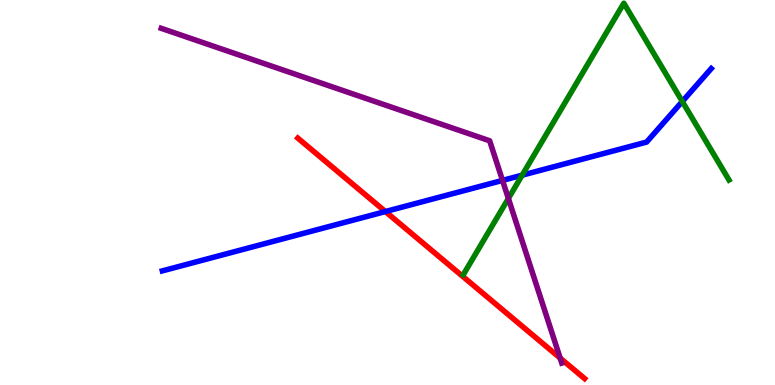[{'lines': ['blue', 'red'], 'intersections': [{'x': 4.97, 'y': 4.51}]}, {'lines': ['green', 'red'], 'intersections': []}, {'lines': ['purple', 'red'], 'intersections': [{'x': 7.23, 'y': 0.7}]}, {'lines': ['blue', 'green'], 'intersections': [{'x': 6.74, 'y': 5.45}, {'x': 8.8, 'y': 7.36}]}, {'lines': ['blue', 'purple'], 'intersections': [{'x': 6.48, 'y': 5.31}]}, {'lines': ['green', 'purple'], 'intersections': [{'x': 6.56, 'y': 4.85}]}]